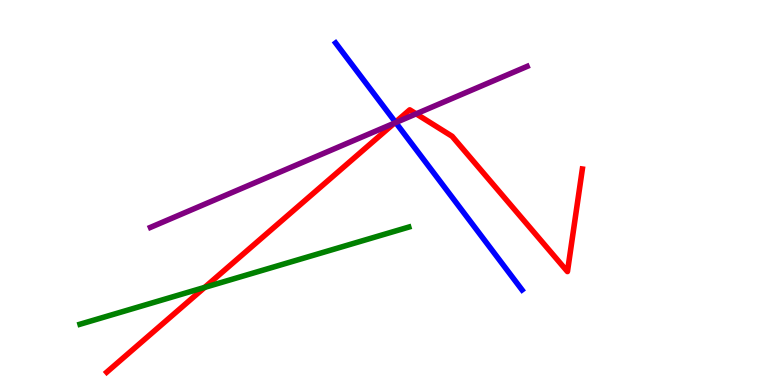[{'lines': ['blue', 'red'], 'intersections': [{'x': 5.1, 'y': 6.83}]}, {'lines': ['green', 'red'], 'intersections': [{'x': 2.64, 'y': 2.54}]}, {'lines': ['purple', 'red'], 'intersections': [{'x': 5.09, 'y': 6.8}, {'x': 5.37, 'y': 7.04}]}, {'lines': ['blue', 'green'], 'intersections': []}, {'lines': ['blue', 'purple'], 'intersections': [{'x': 5.11, 'y': 6.82}]}, {'lines': ['green', 'purple'], 'intersections': []}]